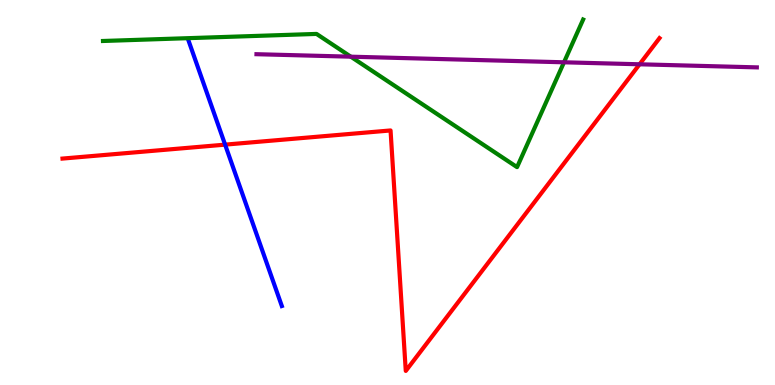[{'lines': ['blue', 'red'], 'intersections': [{'x': 2.9, 'y': 6.24}]}, {'lines': ['green', 'red'], 'intersections': []}, {'lines': ['purple', 'red'], 'intersections': [{'x': 8.25, 'y': 8.33}]}, {'lines': ['blue', 'green'], 'intersections': []}, {'lines': ['blue', 'purple'], 'intersections': []}, {'lines': ['green', 'purple'], 'intersections': [{'x': 4.53, 'y': 8.53}, {'x': 7.28, 'y': 8.38}]}]